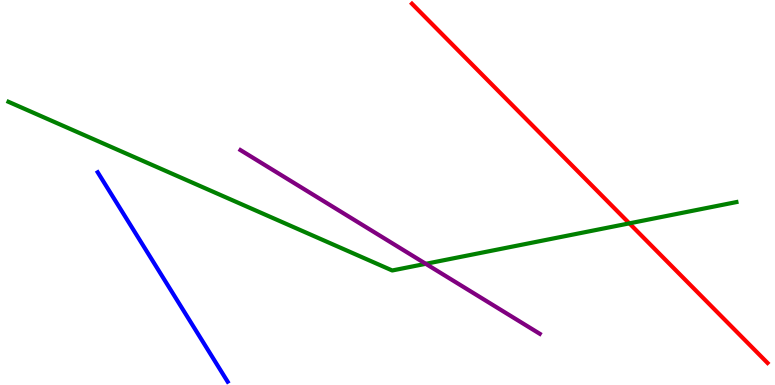[{'lines': ['blue', 'red'], 'intersections': []}, {'lines': ['green', 'red'], 'intersections': [{'x': 8.12, 'y': 4.2}]}, {'lines': ['purple', 'red'], 'intersections': []}, {'lines': ['blue', 'green'], 'intersections': []}, {'lines': ['blue', 'purple'], 'intersections': []}, {'lines': ['green', 'purple'], 'intersections': [{'x': 5.49, 'y': 3.15}]}]